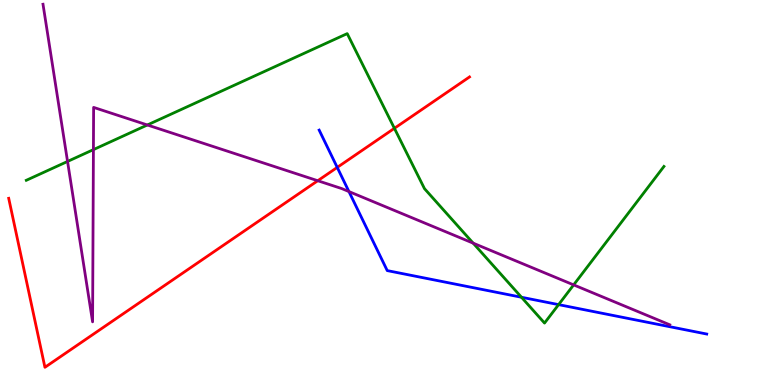[{'lines': ['blue', 'red'], 'intersections': [{'x': 4.35, 'y': 5.65}]}, {'lines': ['green', 'red'], 'intersections': [{'x': 5.09, 'y': 6.67}]}, {'lines': ['purple', 'red'], 'intersections': [{'x': 4.1, 'y': 5.31}]}, {'lines': ['blue', 'green'], 'intersections': [{'x': 6.73, 'y': 2.28}, {'x': 7.21, 'y': 2.09}]}, {'lines': ['blue', 'purple'], 'intersections': [{'x': 4.5, 'y': 5.02}]}, {'lines': ['green', 'purple'], 'intersections': [{'x': 0.872, 'y': 5.81}, {'x': 1.21, 'y': 6.11}, {'x': 1.9, 'y': 6.75}, {'x': 6.11, 'y': 3.68}, {'x': 7.4, 'y': 2.6}]}]